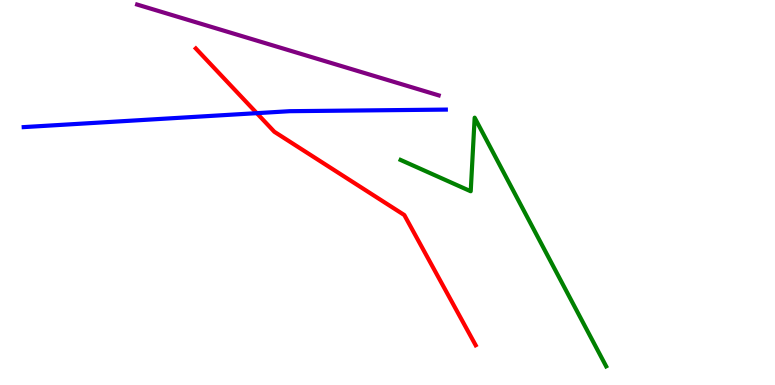[{'lines': ['blue', 'red'], 'intersections': [{'x': 3.31, 'y': 7.06}]}, {'lines': ['green', 'red'], 'intersections': []}, {'lines': ['purple', 'red'], 'intersections': []}, {'lines': ['blue', 'green'], 'intersections': []}, {'lines': ['blue', 'purple'], 'intersections': []}, {'lines': ['green', 'purple'], 'intersections': []}]